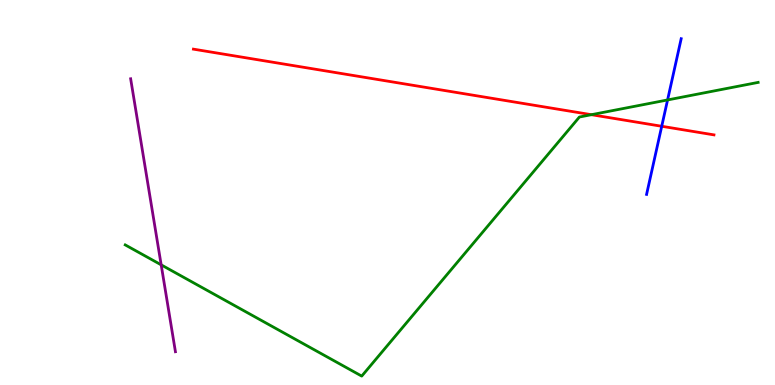[{'lines': ['blue', 'red'], 'intersections': [{'x': 8.54, 'y': 6.72}]}, {'lines': ['green', 'red'], 'intersections': [{'x': 7.63, 'y': 7.02}]}, {'lines': ['purple', 'red'], 'intersections': []}, {'lines': ['blue', 'green'], 'intersections': [{'x': 8.61, 'y': 7.4}]}, {'lines': ['blue', 'purple'], 'intersections': []}, {'lines': ['green', 'purple'], 'intersections': [{'x': 2.08, 'y': 3.12}]}]